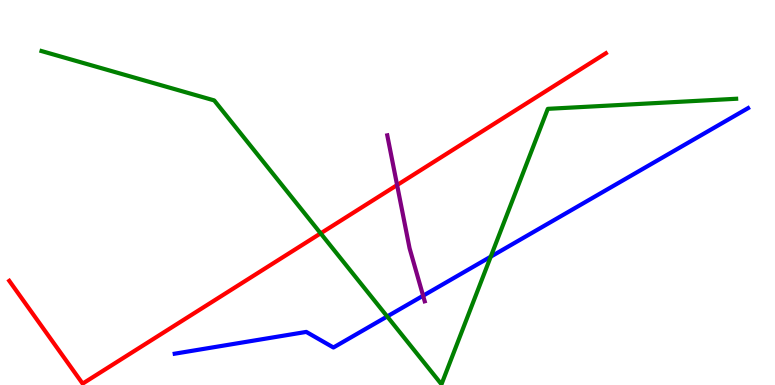[{'lines': ['blue', 'red'], 'intersections': []}, {'lines': ['green', 'red'], 'intersections': [{'x': 4.14, 'y': 3.94}]}, {'lines': ['purple', 'red'], 'intersections': [{'x': 5.12, 'y': 5.19}]}, {'lines': ['blue', 'green'], 'intersections': [{'x': 5.0, 'y': 1.78}, {'x': 6.33, 'y': 3.33}]}, {'lines': ['blue', 'purple'], 'intersections': [{'x': 5.46, 'y': 2.32}]}, {'lines': ['green', 'purple'], 'intersections': []}]